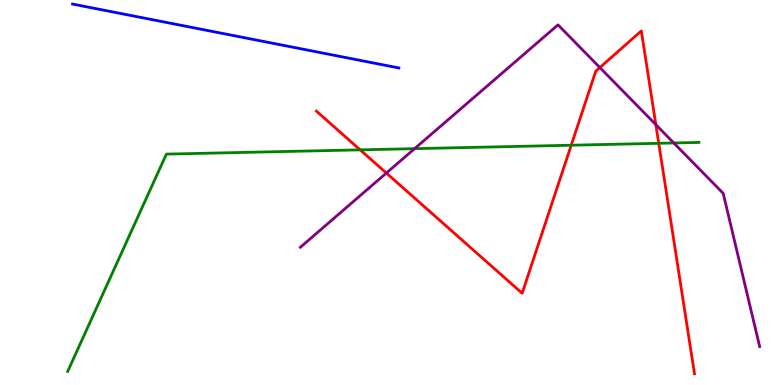[{'lines': ['blue', 'red'], 'intersections': []}, {'lines': ['green', 'red'], 'intersections': [{'x': 4.65, 'y': 6.11}, {'x': 7.37, 'y': 6.23}, {'x': 8.5, 'y': 6.28}]}, {'lines': ['purple', 'red'], 'intersections': [{'x': 4.99, 'y': 5.51}, {'x': 7.74, 'y': 8.25}, {'x': 8.46, 'y': 6.76}]}, {'lines': ['blue', 'green'], 'intersections': []}, {'lines': ['blue', 'purple'], 'intersections': []}, {'lines': ['green', 'purple'], 'intersections': [{'x': 5.35, 'y': 6.14}, {'x': 8.69, 'y': 6.29}]}]